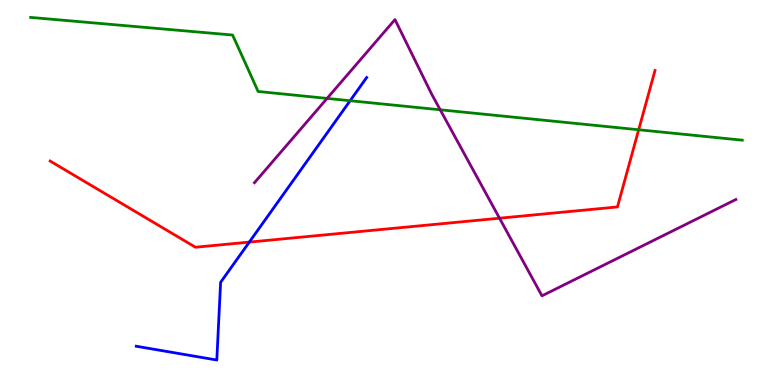[{'lines': ['blue', 'red'], 'intersections': [{'x': 3.22, 'y': 3.71}]}, {'lines': ['green', 'red'], 'intersections': [{'x': 8.24, 'y': 6.63}]}, {'lines': ['purple', 'red'], 'intersections': [{'x': 6.45, 'y': 4.33}]}, {'lines': ['blue', 'green'], 'intersections': [{'x': 4.52, 'y': 7.38}]}, {'lines': ['blue', 'purple'], 'intersections': []}, {'lines': ['green', 'purple'], 'intersections': [{'x': 4.22, 'y': 7.44}, {'x': 5.68, 'y': 7.15}]}]